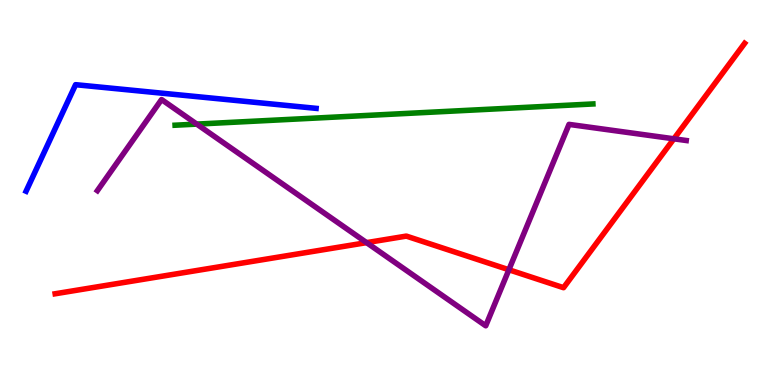[{'lines': ['blue', 'red'], 'intersections': []}, {'lines': ['green', 'red'], 'intersections': []}, {'lines': ['purple', 'red'], 'intersections': [{'x': 4.73, 'y': 3.7}, {'x': 6.57, 'y': 2.99}, {'x': 8.7, 'y': 6.39}]}, {'lines': ['blue', 'green'], 'intersections': []}, {'lines': ['blue', 'purple'], 'intersections': []}, {'lines': ['green', 'purple'], 'intersections': [{'x': 2.54, 'y': 6.78}]}]